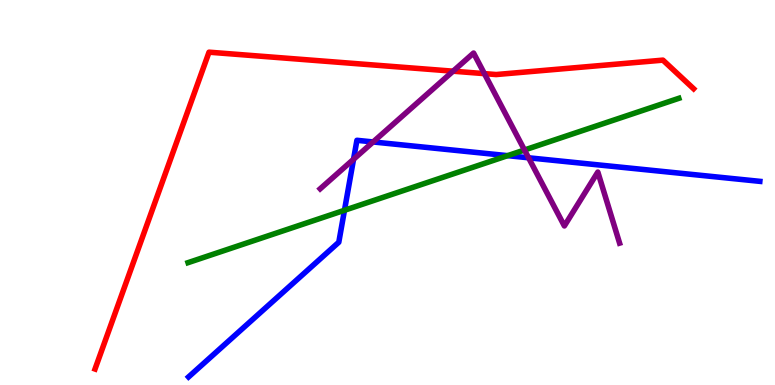[{'lines': ['blue', 'red'], 'intersections': []}, {'lines': ['green', 'red'], 'intersections': []}, {'lines': ['purple', 'red'], 'intersections': [{'x': 5.85, 'y': 8.15}, {'x': 6.25, 'y': 8.09}]}, {'lines': ['blue', 'green'], 'intersections': [{'x': 4.44, 'y': 4.54}, {'x': 6.55, 'y': 5.96}]}, {'lines': ['blue', 'purple'], 'intersections': [{'x': 4.56, 'y': 5.86}, {'x': 4.81, 'y': 6.31}, {'x': 6.82, 'y': 5.9}]}, {'lines': ['green', 'purple'], 'intersections': [{'x': 6.77, 'y': 6.1}]}]